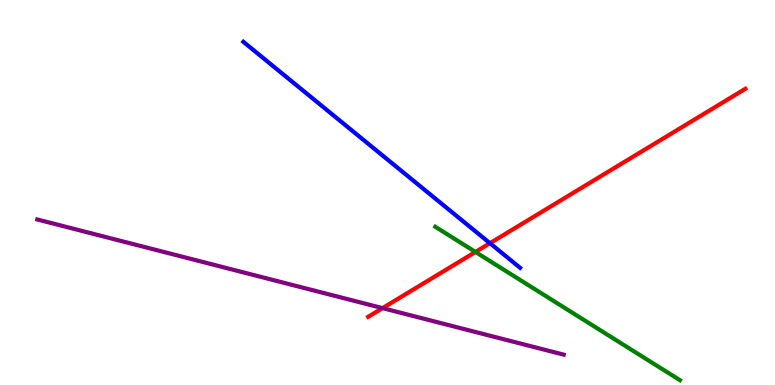[{'lines': ['blue', 'red'], 'intersections': [{'x': 6.32, 'y': 3.68}]}, {'lines': ['green', 'red'], 'intersections': [{'x': 6.13, 'y': 3.46}]}, {'lines': ['purple', 'red'], 'intersections': [{'x': 4.94, 'y': 2.0}]}, {'lines': ['blue', 'green'], 'intersections': []}, {'lines': ['blue', 'purple'], 'intersections': []}, {'lines': ['green', 'purple'], 'intersections': []}]